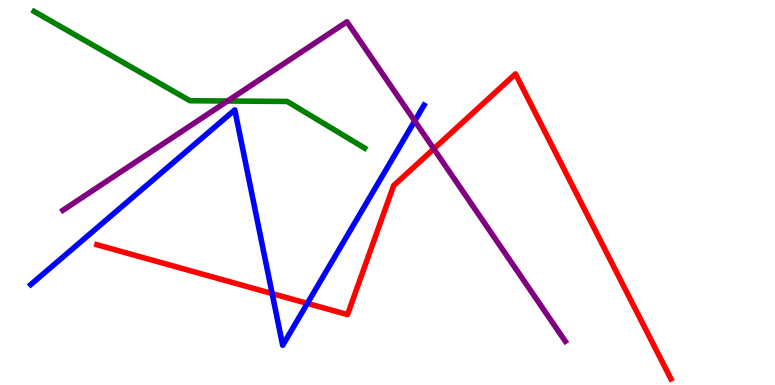[{'lines': ['blue', 'red'], 'intersections': [{'x': 3.51, 'y': 2.37}, {'x': 3.97, 'y': 2.12}]}, {'lines': ['green', 'red'], 'intersections': []}, {'lines': ['purple', 'red'], 'intersections': [{'x': 5.6, 'y': 6.13}]}, {'lines': ['blue', 'green'], 'intersections': []}, {'lines': ['blue', 'purple'], 'intersections': [{'x': 5.35, 'y': 6.86}]}, {'lines': ['green', 'purple'], 'intersections': [{'x': 2.94, 'y': 7.38}]}]